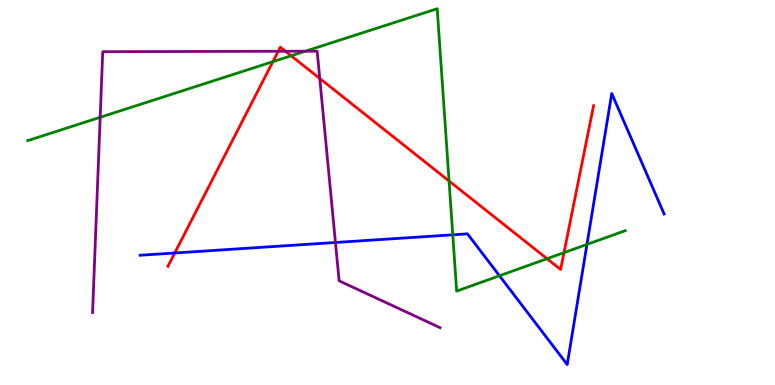[{'lines': ['blue', 'red'], 'intersections': [{'x': 2.25, 'y': 3.43}]}, {'lines': ['green', 'red'], 'intersections': [{'x': 3.52, 'y': 8.4}, {'x': 3.76, 'y': 8.55}, {'x': 5.79, 'y': 5.3}, {'x': 7.06, 'y': 3.28}, {'x': 7.28, 'y': 3.44}]}, {'lines': ['purple', 'red'], 'intersections': [{'x': 3.59, 'y': 8.67}, {'x': 3.68, 'y': 8.67}, {'x': 4.13, 'y': 7.96}]}, {'lines': ['blue', 'green'], 'intersections': [{'x': 5.84, 'y': 3.9}, {'x': 6.44, 'y': 2.84}, {'x': 7.57, 'y': 3.65}]}, {'lines': ['blue', 'purple'], 'intersections': [{'x': 4.33, 'y': 3.7}]}, {'lines': ['green', 'purple'], 'intersections': [{'x': 1.29, 'y': 6.95}, {'x': 3.94, 'y': 8.67}]}]